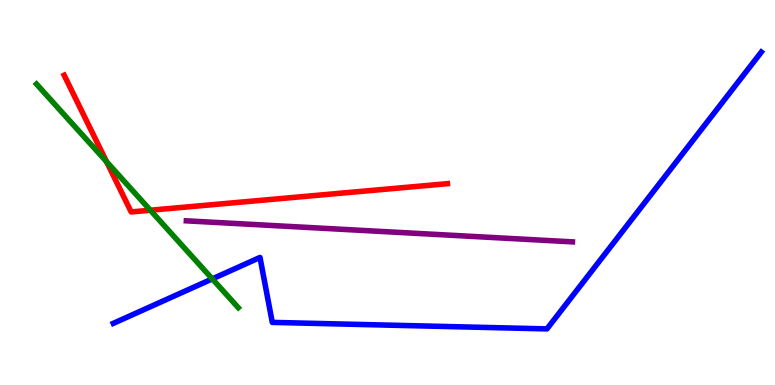[{'lines': ['blue', 'red'], 'intersections': []}, {'lines': ['green', 'red'], 'intersections': [{'x': 1.37, 'y': 5.8}, {'x': 1.94, 'y': 4.54}]}, {'lines': ['purple', 'red'], 'intersections': []}, {'lines': ['blue', 'green'], 'intersections': [{'x': 2.74, 'y': 2.76}]}, {'lines': ['blue', 'purple'], 'intersections': []}, {'lines': ['green', 'purple'], 'intersections': []}]